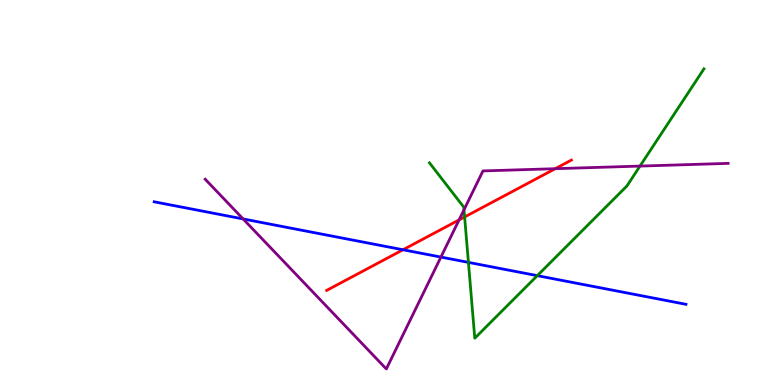[{'lines': ['blue', 'red'], 'intersections': [{'x': 5.2, 'y': 3.51}]}, {'lines': ['green', 'red'], 'intersections': [{'x': 6.0, 'y': 4.36}]}, {'lines': ['purple', 'red'], 'intersections': [{'x': 5.92, 'y': 4.29}, {'x': 7.16, 'y': 5.62}]}, {'lines': ['blue', 'green'], 'intersections': [{'x': 6.04, 'y': 3.19}, {'x': 6.93, 'y': 2.84}]}, {'lines': ['blue', 'purple'], 'intersections': [{'x': 3.14, 'y': 4.31}, {'x': 5.69, 'y': 3.32}]}, {'lines': ['green', 'purple'], 'intersections': [{'x': 5.99, 'y': 4.55}, {'x': 8.26, 'y': 5.69}]}]